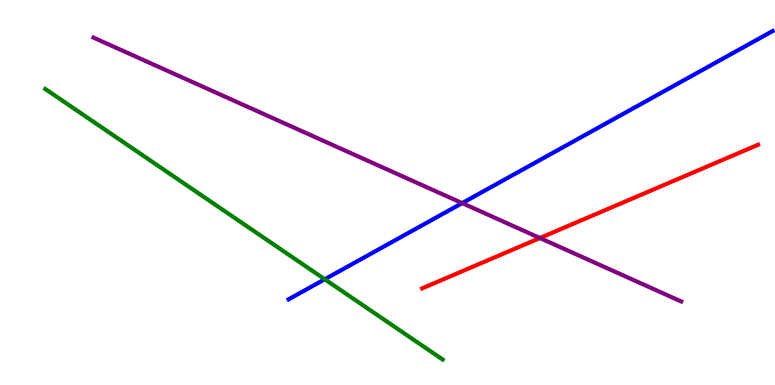[{'lines': ['blue', 'red'], 'intersections': []}, {'lines': ['green', 'red'], 'intersections': []}, {'lines': ['purple', 'red'], 'intersections': [{'x': 6.97, 'y': 3.82}]}, {'lines': ['blue', 'green'], 'intersections': [{'x': 4.19, 'y': 2.75}]}, {'lines': ['blue', 'purple'], 'intersections': [{'x': 5.96, 'y': 4.72}]}, {'lines': ['green', 'purple'], 'intersections': []}]